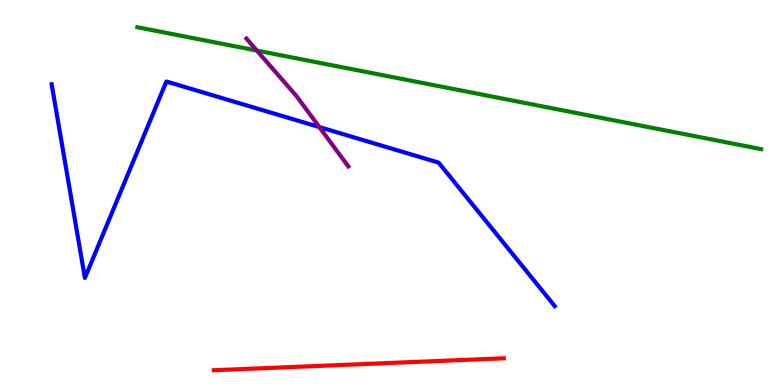[{'lines': ['blue', 'red'], 'intersections': []}, {'lines': ['green', 'red'], 'intersections': []}, {'lines': ['purple', 'red'], 'intersections': []}, {'lines': ['blue', 'green'], 'intersections': []}, {'lines': ['blue', 'purple'], 'intersections': [{'x': 4.12, 'y': 6.7}]}, {'lines': ['green', 'purple'], 'intersections': [{'x': 3.31, 'y': 8.69}]}]